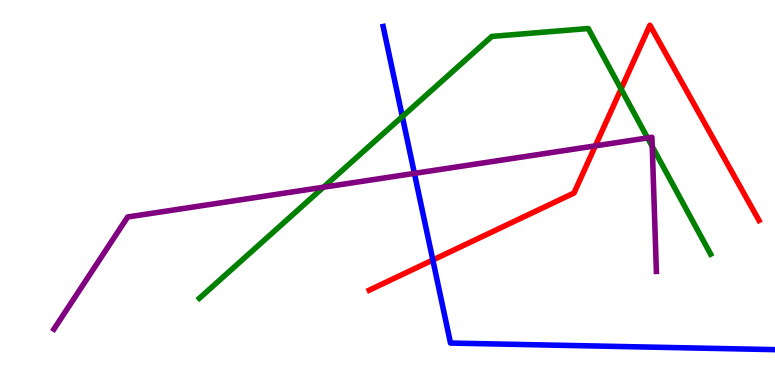[{'lines': ['blue', 'red'], 'intersections': [{'x': 5.58, 'y': 3.25}]}, {'lines': ['green', 'red'], 'intersections': [{'x': 8.01, 'y': 7.69}]}, {'lines': ['purple', 'red'], 'intersections': [{'x': 7.68, 'y': 6.21}]}, {'lines': ['blue', 'green'], 'intersections': [{'x': 5.19, 'y': 6.97}]}, {'lines': ['blue', 'purple'], 'intersections': [{'x': 5.35, 'y': 5.5}]}, {'lines': ['green', 'purple'], 'intersections': [{'x': 4.17, 'y': 5.14}, {'x': 8.36, 'y': 6.42}, {'x': 8.42, 'y': 6.19}]}]